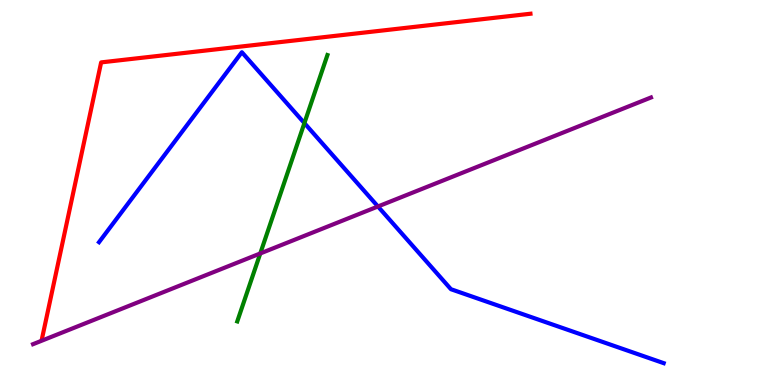[{'lines': ['blue', 'red'], 'intersections': []}, {'lines': ['green', 'red'], 'intersections': []}, {'lines': ['purple', 'red'], 'intersections': []}, {'lines': ['blue', 'green'], 'intersections': [{'x': 3.93, 'y': 6.8}]}, {'lines': ['blue', 'purple'], 'intersections': [{'x': 4.88, 'y': 4.64}]}, {'lines': ['green', 'purple'], 'intersections': [{'x': 3.36, 'y': 3.42}]}]